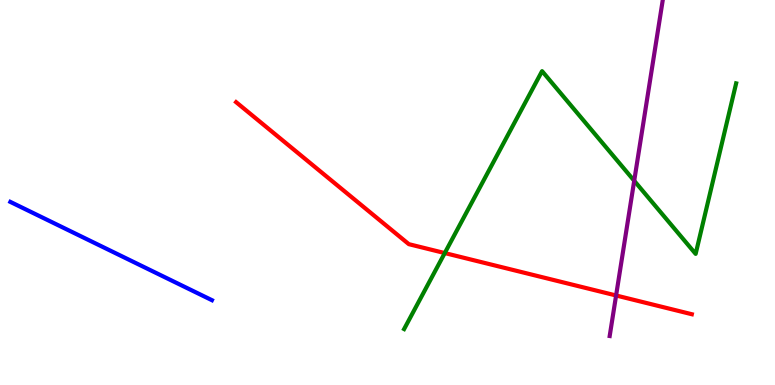[{'lines': ['blue', 'red'], 'intersections': []}, {'lines': ['green', 'red'], 'intersections': [{'x': 5.74, 'y': 3.43}]}, {'lines': ['purple', 'red'], 'intersections': [{'x': 7.95, 'y': 2.33}]}, {'lines': ['blue', 'green'], 'intersections': []}, {'lines': ['blue', 'purple'], 'intersections': []}, {'lines': ['green', 'purple'], 'intersections': [{'x': 8.18, 'y': 5.3}]}]